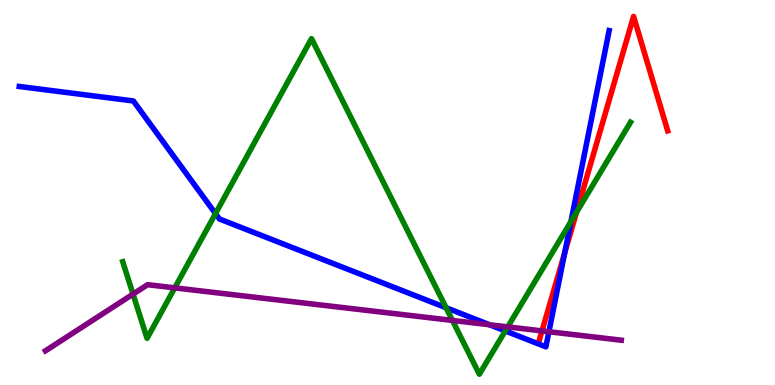[{'lines': ['blue', 'red'], 'intersections': [{'x': 7.29, 'y': 3.42}]}, {'lines': ['green', 'red'], 'intersections': [{'x': 7.44, 'y': 4.49}]}, {'lines': ['purple', 'red'], 'intersections': [{'x': 6.99, 'y': 1.4}]}, {'lines': ['blue', 'green'], 'intersections': [{'x': 2.78, 'y': 4.45}, {'x': 5.76, 'y': 2.01}, {'x': 6.52, 'y': 1.4}, {'x': 7.37, 'y': 4.25}]}, {'lines': ['blue', 'purple'], 'intersections': [{'x': 6.32, 'y': 1.56}, {'x': 7.08, 'y': 1.38}]}, {'lines': ['green', 'purple'], 'intersections': [{'x': 1.72, 'y': 2.36}, {'x': 2.25, 'y': 2.52}, {'x': 5.84, 'y': 1.68}, {'x': 6.55, 'y': 1.51}]}]